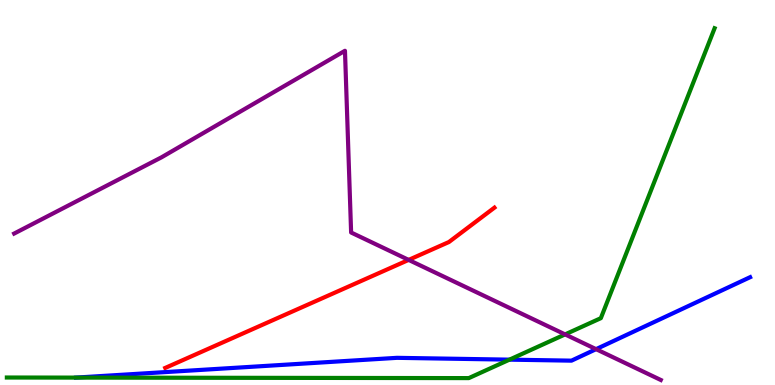[{'lines': ['blue', 'red'], 'intersections': []}, {'lines': ['green', 'red'], 'intersections': []}, {'lines': ['purple', 'red'], 'intersections': [{'x': 5.27, 'y': 3.25}]}, {'lines': ['blue', 'green'], 'intersections': [{'x': 6.57, 'y': 0.658}]}, {'lines': ['blue', 'purple'], 'intersections': [{'x': 7.69, 'y': 0.931}]}, {'lines': ['green', 'purple'], 'intersections': [{'x': 7.29, 'y': 1.31}]}]